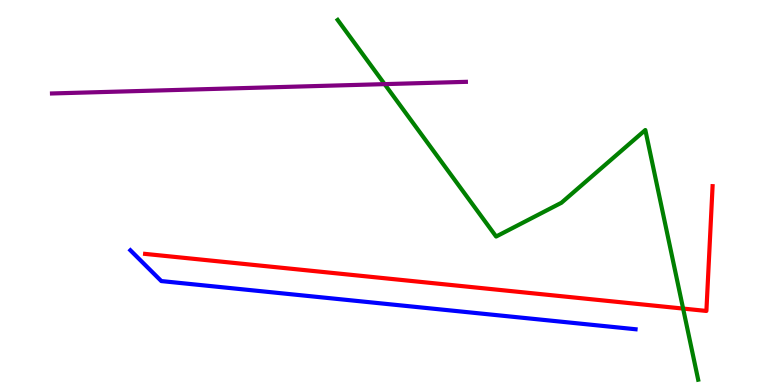[{'lines': ['blue', 'red'], 'intersections': []}, {'lines': ['green', 'red'], 'intersections': [{'x': 8.81, 'y': 1.98}]}, {'lines': ['purple', 'red'], 'intersections': []}, {'lines': ['blue', 'green'], 'intersections': []}, {'lines': ['blue', 'purple'], 'intersections': []}, {'lines': ['green', 'purple'], 'intersections': [{'x': 4.96, 'y': 7.81}]}]